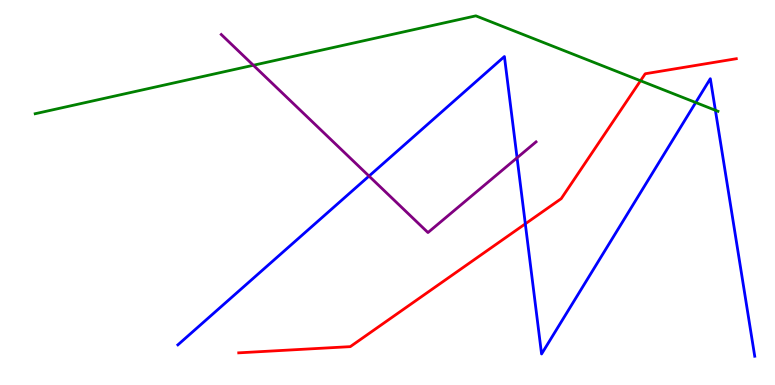[{'lines': ['blue', 'red'], 'intersections': [{'x': 6.78, 'y': 4.19}]}, {'lines': ['green', 'red'], 'intersections': [{'x': 8.26, 'y': 7.9}]}, {'lines': ['purple', 'red'], 'intersections': []}, {'lines': ['blue', 'green'], 'intersections': [{'x': 8.98, 'y': 7.34}, {'x': 9.23, 'y': 7.14}]}, {'lines': ['blue', 'purple'], 'intersections': [{'x': 4.76, 'y': 5.43}, {'x': 6.67, 'y': 5.9}]}, {'lines': ['green', 'purple'], 'intersections': [{'x': 3.27, 'y': 8.3}]}]